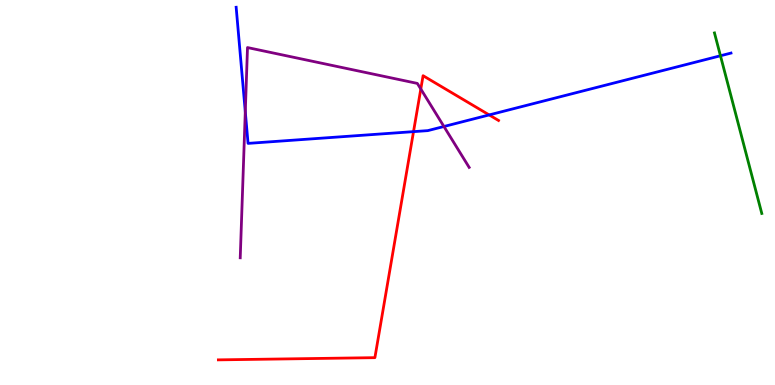[{'lines': ['blue', 'red'], 'intersections': [{'x': 5.34, 'y': 6.58}, {'x': 6.31, 'y': 7.01}]}, {'lines': ['green', 'red'], 'intersections': []}, {'lines': ['purple', 'red'], 'intersections': [{'x': 5.43, 'y': 7.69}]}, {'lines': ['blue', 'green'], 'intersections': [{'x': 9.3, 'y': 8.55}]}, {'lines': ['blue', 'purple'], 'intersections': [{'x': 3.16, 'y': 7.1}, {'x': 5.73, 'y': 6.71}]}, {'lines': ['green', 'purple'], 'intersections': []}]